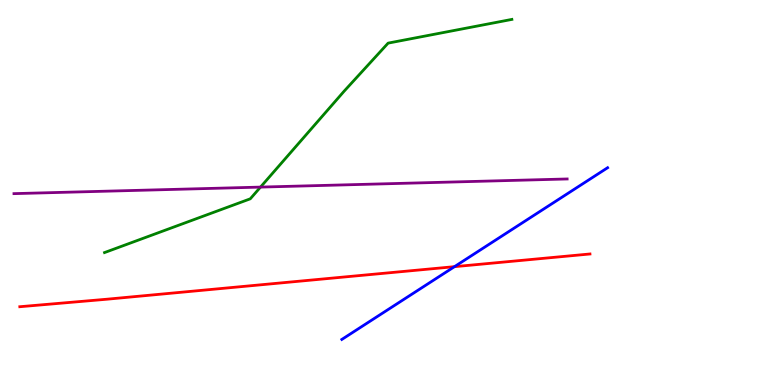[{'lines': ['blue', 'red'], 'intersections': [{'x': 5.86, 'y': 3.07}]}, {'lines': ['green', 'red'], 'intersections': []}, {'lines': ['purple', 'red'], 'intersections': []}, {'lines': ['blue', 'green'], 'intersections': []}, {'lines': ['blue', 'purple'], 'intersections': []}, {'lines': ['green', 'purple'], 'intersections': [{'x': 3.36, 'y': 5.14}]}]